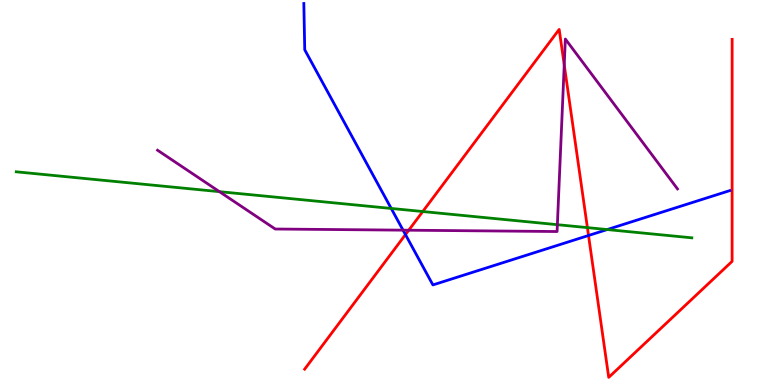[{'lines': ['blue', 'red'], 'intersections': [{'x': 5.23, 'y': 3.91}, {'x': 7.59, 'y': 3.88}]}, {'lines': ['green', 'red'], 'intersections': [{'x': 5.45, 'y': 4.51}, {'x': 7.58, 'y': 4.09}]}, {'lines': ['purple', 'red'], 'intersections': [{'x': 5.27, 'y': 4.02}, {'x': 7.28, 'y': 8.32}]}, {'lines': ['blue', 'green'], 'intersections': [{'x': 5.05, 'y': 4.59}, {'x': 7.83, 'y': 4.04}]}, {'lines': ['blue', 'purple'], 'intersections': [{'x': 5.2, 'y': 4.02}]}, {'lines': ['green', 'purple'], 'intersections': [{'x': 2.83, 'y': 5.02}, {'x': 7.19, 'y': 4.16}]}]